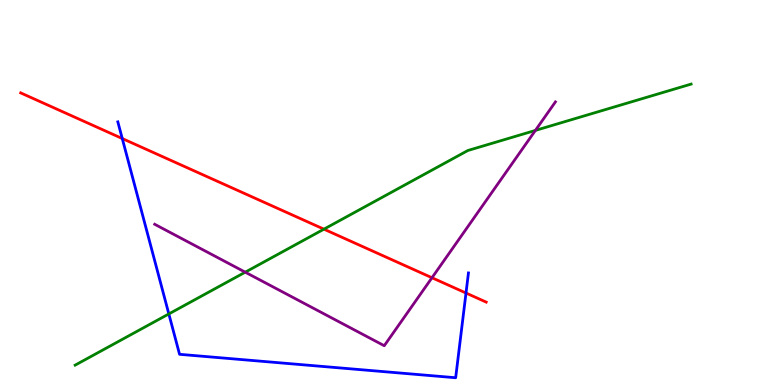[{'lines': ['blue', 'red'], 'intersections': [{'x': 1.58, 'y': 6.4}, {'x': 6.01, 'y': 2.39}]}, {'lines': ['green', 'red'], 'intersections': [{'x': 4.18, 'y': 4.05}]}, {'lines': ['purple', 'red'], 'intersections': [{'x': 5.57, 'y': 2.79}]}, {'lines': ['blue', 'green'], 'intersections': [{'x': 2.18, 'y': 1.85}]}, {'lines': ['blue', 'purple'], 'intersections': []}, {'lines': ['green', 'purple'], 'intersections': [{'x': 3.16, 'y': 2.93}, {'x': 6.91, 'y': 6.61}]}]